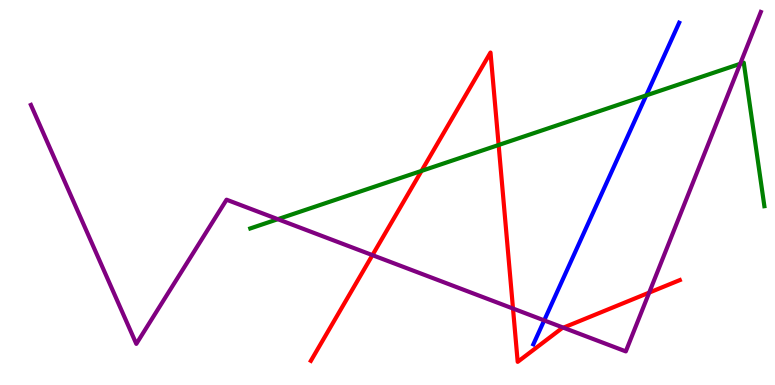[{'lines': ['blue', 'red'], 'intersections': []}, {'lines': ['green', 'red'], 'intersections': [{'x': 5.44, 'y': 5.56}, {'x': 6.43, 'y': 6.23}]}, {'lines': ['purple', 'red'], 'intersections': [{'x': 4.81, 'y': 3.37}, {'x': 6.62, 'y': 1.99}, {'x': 7.27, 'y': 1.49}, {'x': 8.38, 'y': 2.4}]}, {'lines': ['blue', 'green'], 'intersections': [{'x': 8.34, 'y': 7.52}]}, {'lines': ['blue', 'purple'], 'intersections': [{'x': 7.02, 'y': 1.68}]}, {'lines': ['green', 'purple'], 'intersections': [{'x': 3.58, 'y': 4.31}, {'x': 9.55, 'y': 8.34}]}]